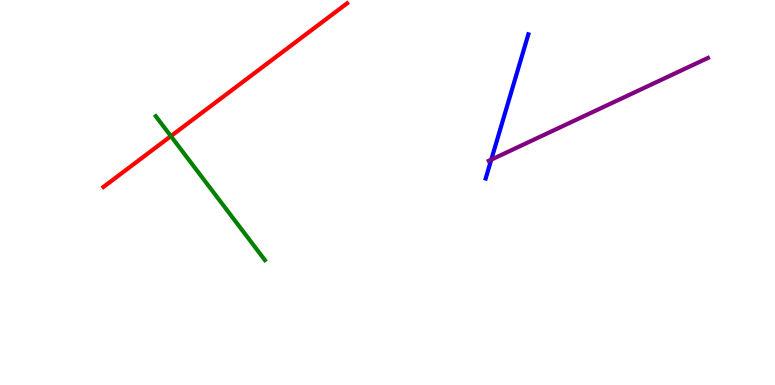[{'lines': ['blue', 'red'], 'intersections': []}, {'lines': ['green', 'red'], 'intersections': [{'x': 2.2, 'y': 6.46}]}, {'lines': ['purple', 'red'], 'intersections': []}, {'lines': ['blue', 'green'], 'intersections': []}, {'lines': ['blue', 'purple'], 'intersections': [{'x': 6.34, 'y': 5.85}]}, {'lines': ['green', 'purple'], 'intersections': []}]